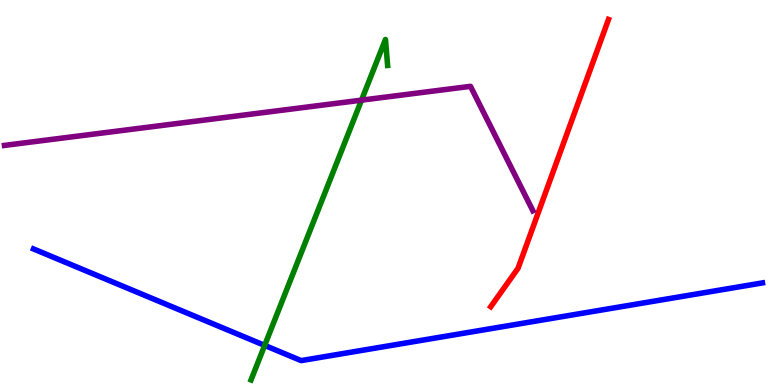[{'lines': ['blue', 'red'], 'intersections': []}, {'lines': ['green', 'red'], 'intersections': []}, {'lines': ['purple', 'red'], 'intersections': []}, {'lines': ['blue', 'green'], 'intersections': [{'x': 3.42, 'y': 1.03}]}, {'lines': ['blue', 'purple'], 'intersections': []}, {'lines': ['green', 'purple'], 'intersections': [{'x': 4.66, 'y': 7.4}]}]